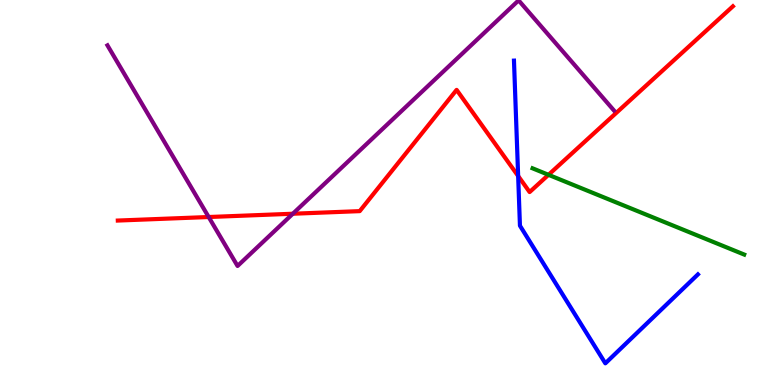[{'lines': ['blue', 'red'], 'intersections': [{'x': 6.69, 'y': 5.43}]}, {'lines': ['green', 'red'], 'intersections': [{'x': 7.08, 'y': 5.46}]}, {'lines': ['purple', 'red'], 'intersections': [{'x': 2.69, 'y': 4.36}, {'x': 3.78, 'y': 4.45}]}, {'lines': ['blue', 'green'], 'intersections': []}, {'lines': ['blue', 'purple'], 'intersections': []}, {'lines': ['green', 'purple'], 'intersections': []}]